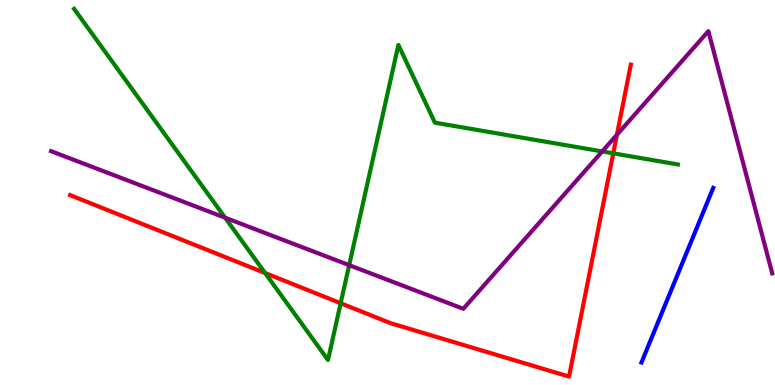[{'lines': ['blue', 'red'], 'intersections': []}, {'lines': ['green', 'red'], 'intersections': [{'x': 3.42, 'y': 2.91}, {'x': 4.4, 'y': 2.12}, {'x': 7.91, 'y': 6.02}]}, {'lines': ['purple', 'red'], 'intersections': [{'x': 7.96, 'y': 6.5}]}, {'lines': ['blue', 'green'], 'intersections': []}, {'lines': ['blue', 'purple'], 'intersections': []}, {'lines': ['green', 'purple'], 'intersections': [{'x': 2.9, 'y': 4.35}, {'x': 4.51, 'y': 3.11}, {'x': 7.77, 'y': 6.07}]}]